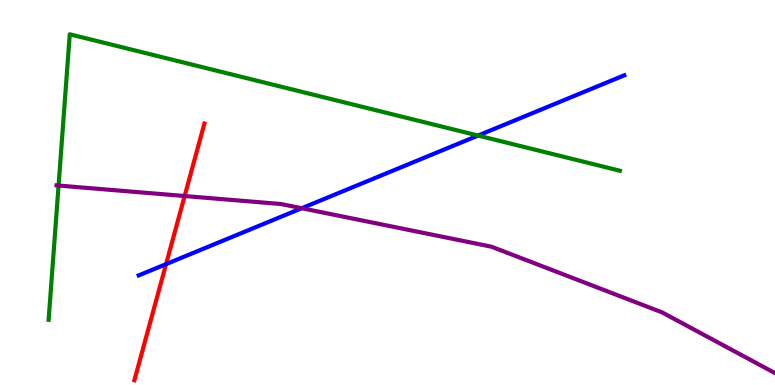[{'lines': ['blue', 'red'], 'intersections': [{'x': 2.14, 'y': 3.14}]}, {'lines': ['green', 'red'], 'intersections': []}, {'lines': ['purple', 'red'], 'intersections': [{'x': 2.38, 'y': 4.91}]}, {'lines': ['blue', 'green'], 'intersections': [{'x': 6.17, 'y': 6.48}]}, {'lines': ['blue', 'purple'], 'intersections': [{'x': 3.89, 'y': 4.59}]}, {'lines': ['green', 'purple'], 'intersections': [{'x': 0.756, 'y': 5.18}]}]